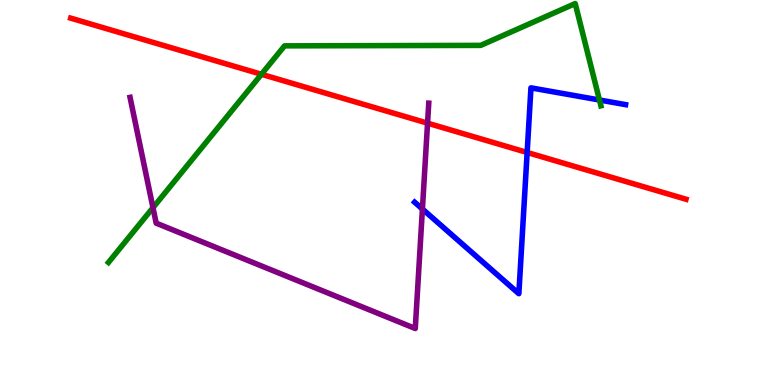[{'lines': ['blue', 'red'], 'intersections': [{'x': 6.8, 'y': 6.04}]}, {'lines': ['green', 'red'], 'intersections': [{'x': 3.37, 'y': 8.07}]}, {'lines': ['purple', 'red'], 'intersections': [{'x': 5.52, 'y': 6.8}]}, {'lines': ['blue', 'green'], 'intersections': [{'x': 7.73, 'y': 7.4}]}, {'lines': ['blue', 'purple'], 'intersections': [{'x': 5.45, 'y': 4.57}]}, {'lines': ['green', 'purple'], 'intersections': [{'x': 1.97, 'y': 4.61}]}]